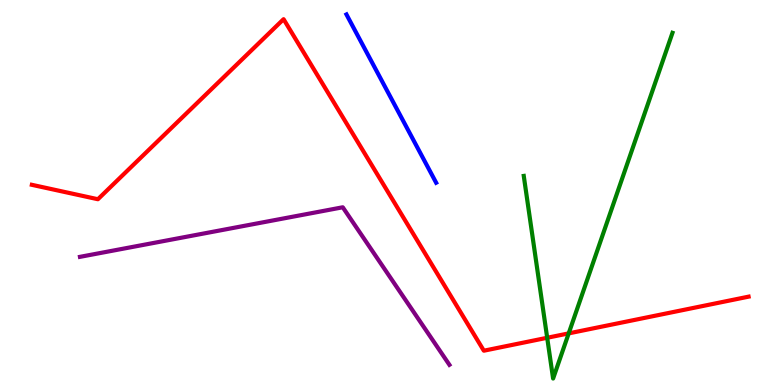[{'lines': ['blue', 'red'], 'intersections': []}, {'lines': ['green', 'red'], 'intersections': [{'x': 7.06, 'y': 1.23}, {'x': 7.34, 'y': 1.34}]}, {'lines': ['purple', 'red'], 'intersections': []}, {'lines': ['blue', 'green'], 'intersections': []}, {'lines': ['blue', 'purple'], 'intersections': []}, {'lines': ['green', 'purple'], 'intersections': []}]